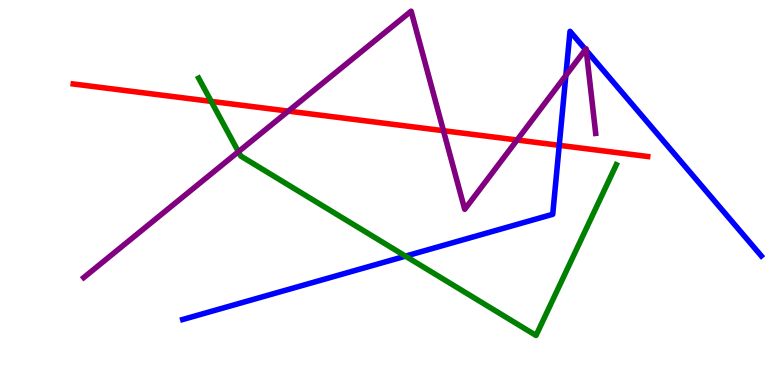[{'lines': ['blue', 'red'], 'intersections': [{'x': 7.22, 'y': 6.23}]}, {'lines': ['green', 'red'], 'intersections': [{'x': 2.73, 'y': 7.37}]}, {'lines': ['purple', 'red'], 'intersections': [{'x': 3.72, 'y': 7.11}, {'x': 5.72, 'y': 6.61}, {'x': 6.67, 'y': 6.36}]}, {'lines': ['blue', 'green'], 'intersections': [{'x': 5.23, 'y': 3.35}]}, {'lines': ['blue', 'purple'], 'intersections': [{'x': 7.3, 'y': 8.04}, {'x': 7.55, 'y': 8.71}, {'x': 7.56, 'y': 8.69}]}, {'lines': ['green', 'purple'], 'intersections': [{'x': 3.08, 'y': 6.06}]}]